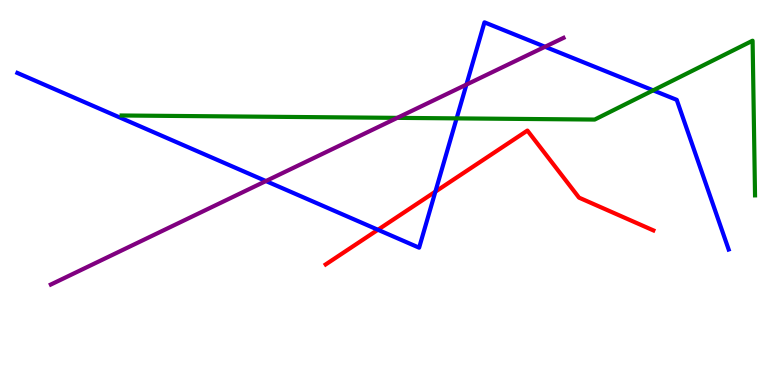[{'lines': ['blue', 'red'], 'intersections': [{'x': 4.88, 'y': 4.03}, {'x': 5.62, 'y': 5.02}]}, {'lines': ['green', 'red'], 'intersections': []}, {'lines': ['purple', 'red'], 'intersections': []}, {'lines': ['blue', 'green'], 'intersections': [{'x': 5.89, 'y': 6.93}, {'x': 8.43, 'y': 7.65}]}, {'lines': ['blue', 'purple'], 'intersections': [{'x': 3.43, 'y': 5.3}, {'x': 6.02, 'y': 7.8}, {'x': 7.03, 'y': 8.79}]}, {'lines': ['green', 'purple'], 'intersections': [{'x': 5.13, 'y': 6.94}]}]